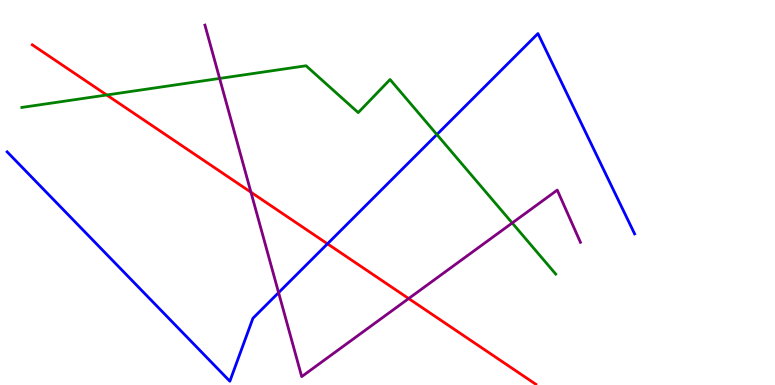[{'lines': ['blue', 'red'], 'intersections': [{'x': 4.23, 'y': 3.67}]}, {'lines': ['green', 'red'], 'intersections': [{'x': 1.38, 'y': 7.53}]}, {'lines': ['purple', 'red'], 'intersections': [{'x': 3.24, 'y': 5.01}, {'x': 5.27, 'y': 2.25}]}, {'lines': ['blue', 'green'], 'intersections': [{'x': 5.64, 'y': 6.51}]}, {'lines': ['blue', 'purple'], 'intersections': [{'x': 3.59, 'y': 2.4}]}, {'lines': ['green', 'purple'], 'intersections': [{'x': 2.83, 'y': 7.96}, {'x': 6.61, 'y': 4.21}]}]